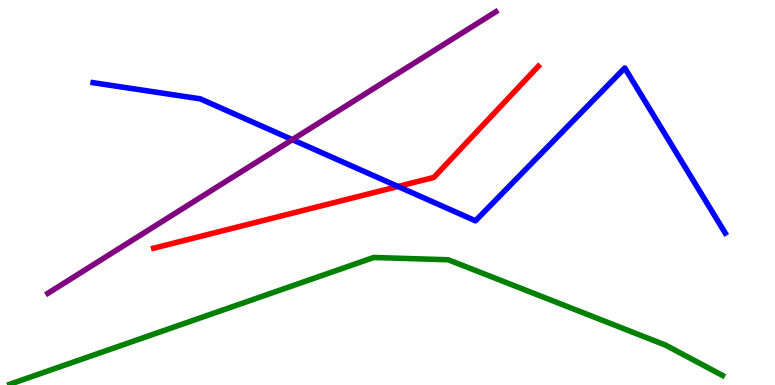[{'lines': ['blue', 'red'], 'intersections': [{'x': 5.14, 'y': 5.16}]}, {'lines': ['green', 'red'], 'intersections': []}, {'lines': ['purple', 'red'], 'intersections': []}, {'lines': ['blue', 'green'], 'intersections': []}, {'lines': ['blue', 'purple'], 'intersections': [{'x': 3.77, 'y': 6.37}]}, {'lines': ['green', 'purple'], 'intersections': []}]